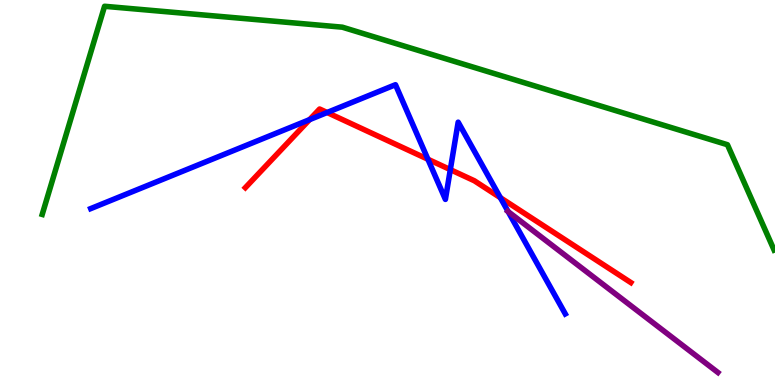[{'lines': ['blue', 'red'], 'intersections': [{'x': 3.99, 'y': 6.89}, {'x': 4.22, 'y': 7.08}, {'x': 5.52, 'y': 5.86}, {'x': 5.81, 'y': 5.59}, {'x': 6.46, 'y': 4.87}]}, {'lines': ['green', 'red'], 'intersections': []}, {'lines': ['purple', 'red'], 'intersections': []}, {'lines': ['blue', 'green'], 'intersections': []}, {'lines': ['blue', 'purple'], 'intersections': [{'x': 6.56, 'y': 4.5}]}, {'lines': ['green', 'purple'], 'intersections': []}]